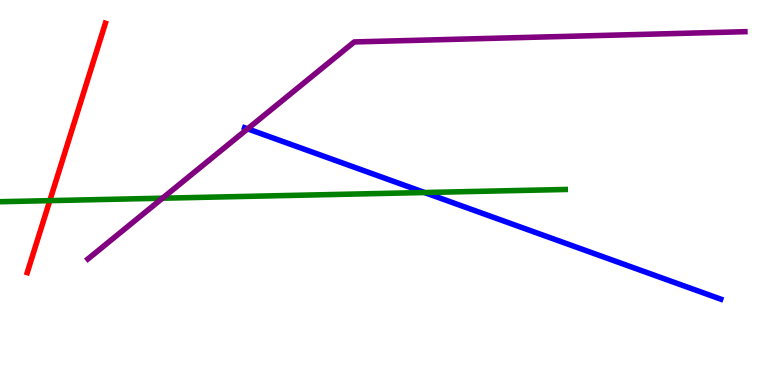[{'lines': ['blue', 'red'], 'intersections': []}, {'lines': ['green', 'red'], 'intersections': [{'x': 0.643, 'y': 4.79}]}, {'lines': ['purple', 'red'], 'intersections': []}, {'lines': ['blue', 'green'], 'intersections': [{'x': 5.48, 'y': 5.0}]}, {'lines': ['blue', 'purple'], 'intersections': [{'x': 3.2, 'y': 6.65}]}, {'lines': ['green', 'purple'], 'intersections': [{'x': 2.1, 'y': 4.85}]}]